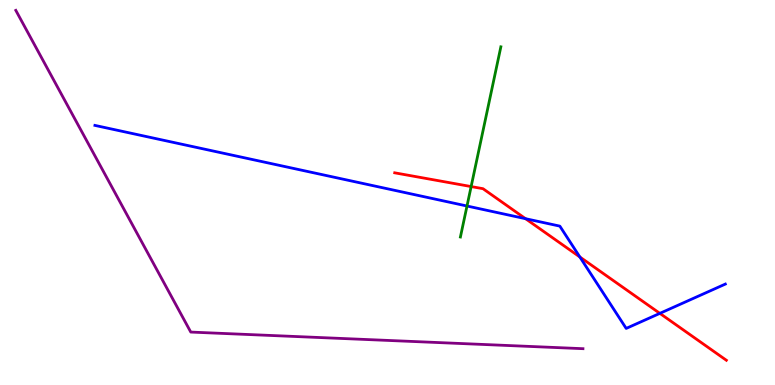[{'lines': ['blue', 'red'], 'intersections': [{'x': 6.78, 'y': 4.32}, {'x': 7.48, 'y': 3.33}, {'x': 8.51, 'y': 1.86}]}, {'lines': ['green', 'red'], 'intersections': [{'x': 6.08, 'y': 5.15}]}, {'lines': ['purple', 'red'], 'intersections': []}, {'lines': ['blue', 'green'], 'intersections': [{'x': 6.03, 'y': 4.65}]}, {'lines': ['blue', 'purple'], 'intersections': []}, {'lines': ['green', 'purple'], 'intersections': []}]